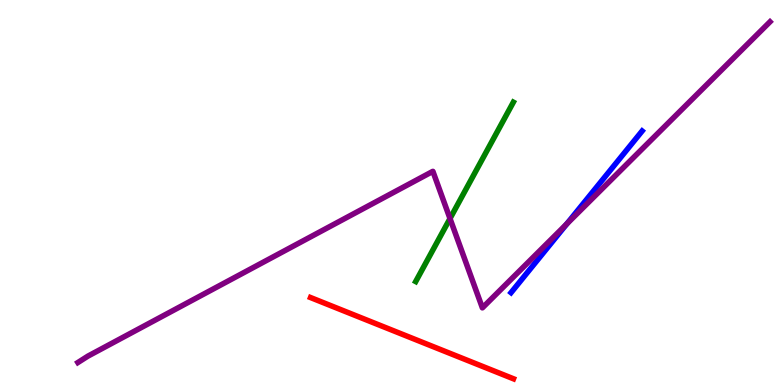[{'lines': ['blue', 'red'], 'intersections': []}, {'lines': ['green', 'red'], 'intersections': []}, {'lines': ['purple', 'red'], 'intersections': []}, {'lines': ['blue', 'green'], 'intersections': []}, {'lines': ['blue', 'purple'], 'intersections': [{'x': 7.31, 'y': 4.18}]}, {'lines': ['green', 'purple'], 'intersections': [{'x': 5.81, 'y': 4.32}]}]